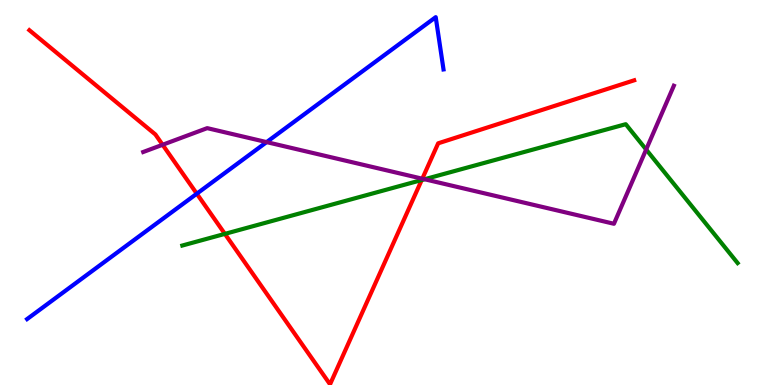[{'lines': ['blue', 'red'], 'intersections': [{'x': 2.54, 'y': 4.97}]}, {'lines': ['green', 'red'], 'intersections': [{'x': 2.9, 'y': 3.93}, {'x': 5.44, 'y': 5.32}]}, {'lines': ['purple', 'red'], 'intersections': [{'x': 2.1, 'y': 6.24}, {'x': 5.45, 'y': 5.36}]}, {'lines': ['blue', 'green'], 'intersections': []}, {'lines': ['blue', 'purple'], 'intersections': [{'x': 3.44, 'y': 6.31}]}, {'lines': ['green', 'purple'], 'intersections': [{'x': 5.48, 'y': 5.34}, {'x': 8.34, 'y': 6.12}]}]